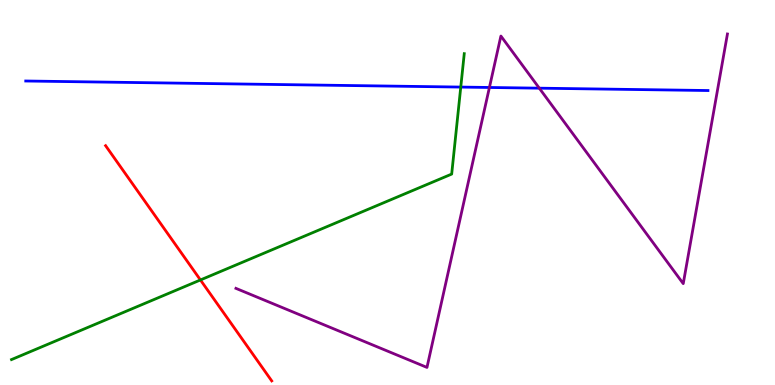[{'lines': ['blue', 'red'], 'intersections': []}, {'lines': ['green', 'red'], 'intersections': [{'x': 2.59, 'y': 2.73}]}, {'lines': ['purple', 'red'], 'intersections': []}, {'lines': ['blue', 'green'], 'intersections': [{'x': 5.95, 'y': 7.74}]}, {'lines': ['blue', 'purple'], 'intersections': [{'x': 6.32, 'y': 7.73}, {'x': 6.96, 'y': 7.71}]}, {'lines': ['green', 'purple'], 'intersections': []}]